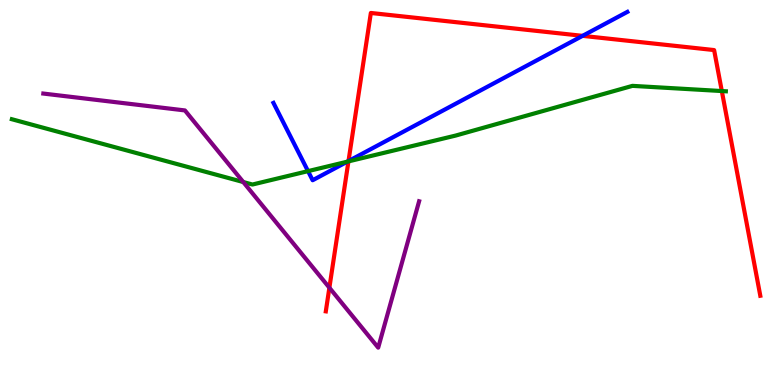[{'lines': ['blue', 'red'], 'intersections': [{'x': 4.5, 'y': 5.82}, {'x': 7.52, 'y': 9.07}]}, {'lines': ['green', 'red'], 'intersections': [{'x': 4.5, 'y': 5.81}, {'x': 9.31, 'y': 7.64}]}, {'lines': ['purple', 'red'], 'intersections': [{'x': 4.25, 'y': 2.53}]}, {'lines': ['blue', 'green'], 'intersections': [{'x': 3.97, 'y': 5.55}, {'x': 4.48, 'y': 5.8}]}, {'lines': ['blue', 'purple'], 'intersections': []}, {'lines': ['green', 'purple'], 'intersections': [{'x': 3.14, 'y': 5.27}]}]